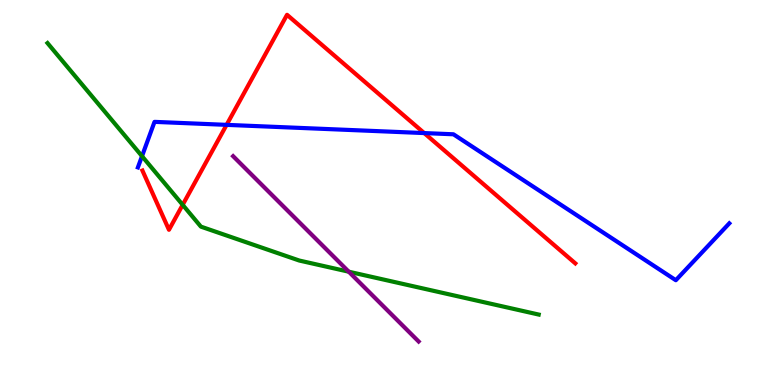[{'lines': ['blue', 'red'], 'intersections': [{'x': 2.92, 'y': 6.76}, {'x': 5.47, 'y': 6.54}]}, {'lines': ['green', 'red'], 'intersections': [{'x': 2.36, 'y': 4.68}]}, {'lines': ['purple', 'red'], 'intersections': []}, {'lines': ['blue', 'green'], 'intersections': [{'x': 1.83, 'y': 5.94}]}, {'lines': ['blue', 'purple'], 'intersections': []}, {'lines': ['green', 'purple'], 'intersections': [{'x': 4.5, 'y': 2.94}]}]